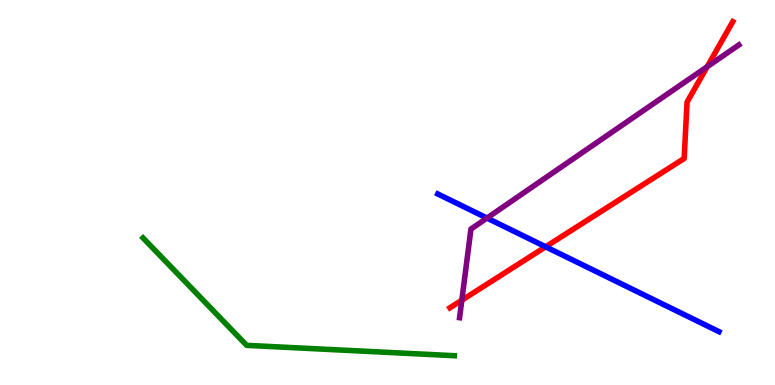[{'lines': ['blue', 'red'], 'intersections': [{'x': 7.04, 'y': 3.59}]}, {'lines': ['green', 'red'], 'intersections': []}, {'lines': ['purple', 'red'], 'intersections': [{'x': 5.96, 'y': 2.2}, {'x': 9.12, 'y': 8.27}]}, {'lines': ['blue', 'green'], 'intersections': []}, {'lines': ['blue', 'purple'], 'intersections': [{'x': 6.28, 'y': 4.34}]}, {'lines': ['green', 'purple'], 'intersections': []}]